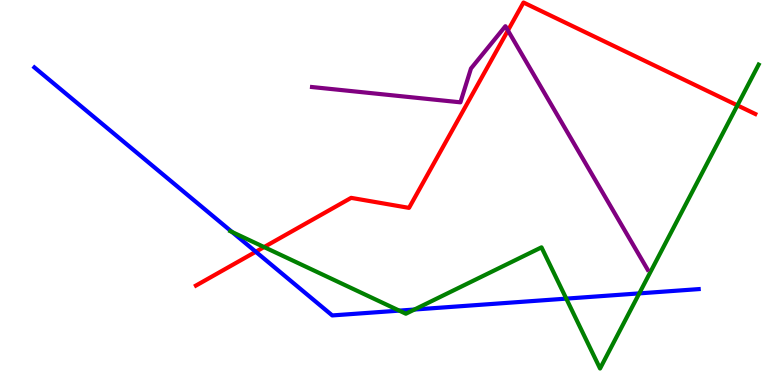[{'lines': ['blue', 'red'], 'intersections': [{'x': 3.3, 'y': 3.46}]}, {'lines': ['green', 'red'], 'intersections': [{'x': 3.41, 'y': 3.58}, {'x': 9.51, 'y': 7.26}]}, {'lines': ['purple', 'red'], 'intersections': [{'x': 6.55, 'y': 9.21}]}, {'lines': ['blue', 'green'], 'intersections': [{'x': 2.99, 'y': 3.97}, {'x': 5.15, 'y': 1.93}, {'x': 5.35, 'y': 1.96}, {'x': 7.31, 'y': 2.24}, {'x': 8.25, 'y': 2.38}]}, {'lines': ['blue', 'purple'], 'intersections': []}, {'lines': ['green', 'purple'], 'intersections': []}]